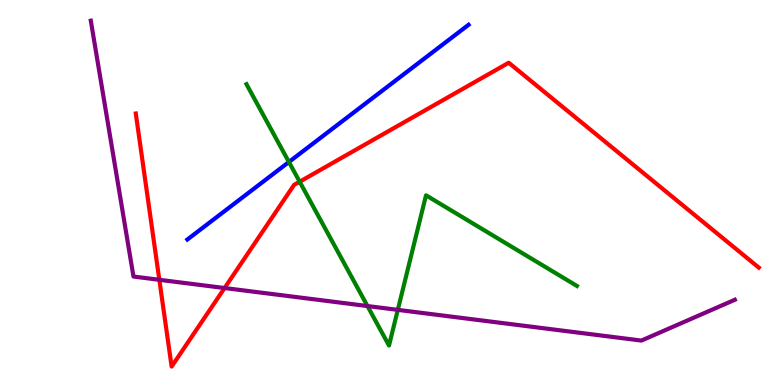[{'lines': ['blue', 'red'], 'intersections': []}, {'lines': ['green', 'red'], 'intersections': [{'x': 3.87, 'y': 5.28}]}, {'lines': ['purple', 'red'], 'intersections': [{'x': 2.06, 'y': 2.73}, {'x': 2.9, 'y': 2.52}]}, {'lines': ['blue', 'green'], 'intersections': [{'x': 3.73, 'y': 5.79}]}, {'lines': ['blue', 'purple'], 'intersections': []}, {'lines': ['green', 'purple'], 'intersections': [{'x': 4.74, 'y': 2.05}, {'x': 5.13, 'y': 1.95}]}]